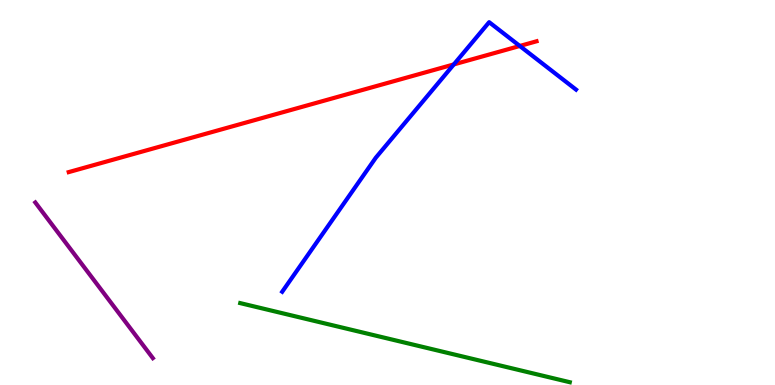[{'lines': ['blue', 'red'], 'intersections': [{'x': 5.86, 'y': 8.33}, {'x': 6.71, 'y': 8.81}]}, {'lines': ['green', 'red'], 'intersections': []}, {'lines': ['purple', 'red'], 'intersections': []}, {'lines': ['blue', 'green'], 'intersections': []}, {'lines': ['blue', 'purple'], 'intersections': []}, {'lines': ['green', 'purple'], 'intersections': []}]